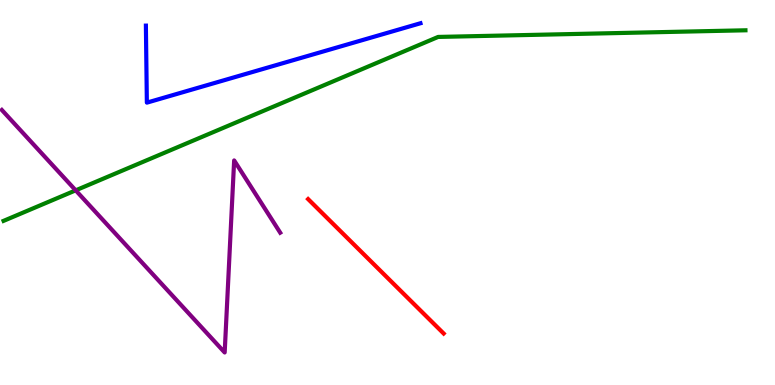[{'lines': ['blue', 'red'], 'intersections': []}, {'lines': ['green', 'red'], 'intersections': []}, {'lines': ['purple', 'red'], 'intersections': []}, {'lines': ['blue', 'green'], 'intersections': []}, {'lines': ['blue', 'purple'], 'intersections': []}, {'lines': ['green', 'purple'], 'intersections': [{'x': 0.977, 'y': 5.06}]}]